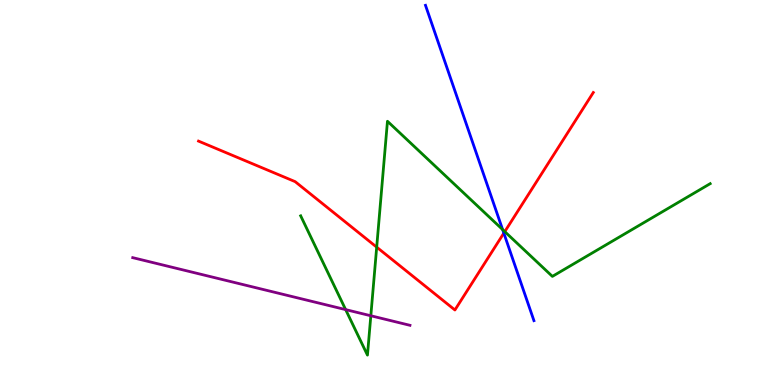[{'lines': ['blue', 'red'], 'intersections': [{'x': 6.5, 'y': 3.94}]}, {'lines': ['green', 'red'], 'intersections': [{'x': 4.86, 'y': 3.58}, {'x': 6.51, 'y': 3.98}]}, {'lines': ['purple', 'red'], 'intersections': []}, {'lines': ['blue', 'green'], 'intersections': [{'x': 6.49, 'y': 4.04}]}, {'lines': ['blue', 'purple'], 'intersections': []}, {'lines': ['green', 'purple'], 'intersections': [{'x': 4.46, 'y': 1.96}, {'x': 4.78, 'y': 1.8}]}]